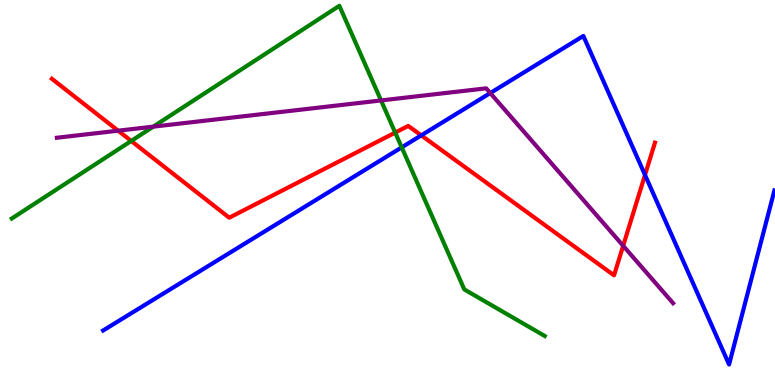[{'lines': ['blue', 'red'], 'intersections': [{'x': 5.44, 'y': 6.48}, {'x': 8.32, 'y': 5.46}]}, {'lines': ['green', 'red'], 'intersections': [{'x': 1.69, 'y': 6.34}, {'x': 5.1, 'y': 6.56}]}, {'lines': ['purple', 'red'], 'intersections': [{'x': 1.52, 'y': 6.61}, {'x': 8.04, 'y': 3.62}]}, {'lines': ['blue', 'green'], 'intersections': [{'x': 5.18, 'y': 6.17}]}, {'lines': ['blue', 'purple'], 'intersections': [{'x': 6.33, 'y': 7.58}]}, {'lines': ['green', 'purple'], 'intersections': [{'x': 1.98, 'y': 6.71}, {'x': 4.92, 'y': 7.39}]}]